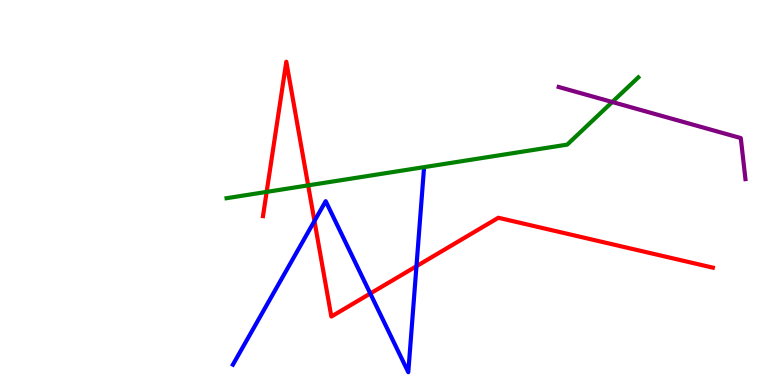[{'lines': ['blue', 'red'], 'intersections': [{'x': 4.06, 'y': 4.26}, {'x': 4.78, 'y': 2.38}, {'x': 5.37, 'y': 3.09}]}, {'lines': ['green', 'red'], 'intersections': [{'x': 3.44, 'y': 5.02}, {'x': 3.98, 'y': 5.19}]}, {'lines': ['purple', 'red'], 'intersections': []}, {'lines': ['blue', 'green'], 'intersections': []}, {'lines': ['blue', 'purple'], 'intersections': []}, {'lines': ['green', 'purple'], 'intersections': [{'x': 7.9, 'y': 7.35}]}]